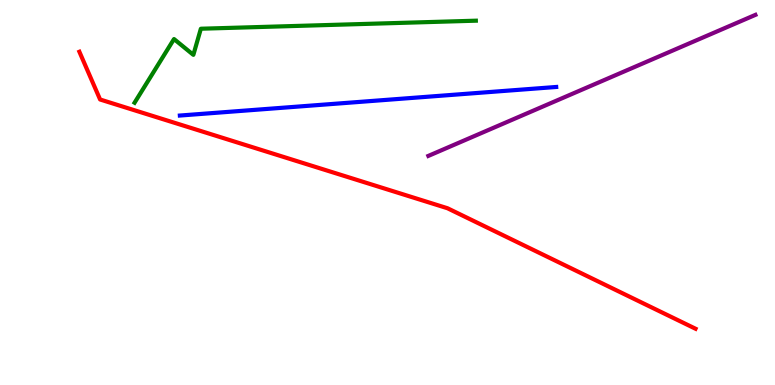[{'lines': ['blue', 'red'], 'intersections': []}, {'lines': ['green', 'red'], 'intersections': []}, {'lines': ['purple', 'red'], 'intersections': []}, {'lines': ['blue', 'green'], 'intersections': []}, {'lines': ['blue', 'purple'], 'intersections': []}, {'lines': ['green', 'purple'], 'intersections': []}]